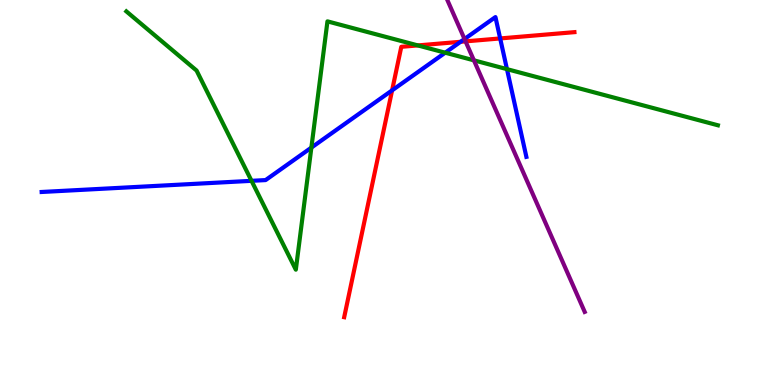[{'lines': ['blue', 'red'], 'intersections': [{'x': 5.06, 'y': 7.65}, {'x': 5.94, 'y': 8.91}, {'x': 6.45, 'y': 9.0}]}, {'lines': ['green', 'red'], 'intersections': [{'x': 5.39, 'y': 8.82}]}, {'lines': ['purple', 'red'], 'intersections': [{'x': 6.01, 'y': 8.93}]}, {'lines': ['blue', 'green'], 'intersections': [{'x': 3.25, 'y': 5.3}, {'x': 4.02, 'y': 6.17}, {'x': 5.74, 'y': 8.63}, {'x': 6.54, 'y': 8.2}]}, {'lines': ['blue', 'purple'], 'intersections': [{'x': 5.99, 'y': 8.99}]}, {'lines': ['green', 'purple'], 'intersections': [{'x': 6.11, 'y': 8.43}]}]